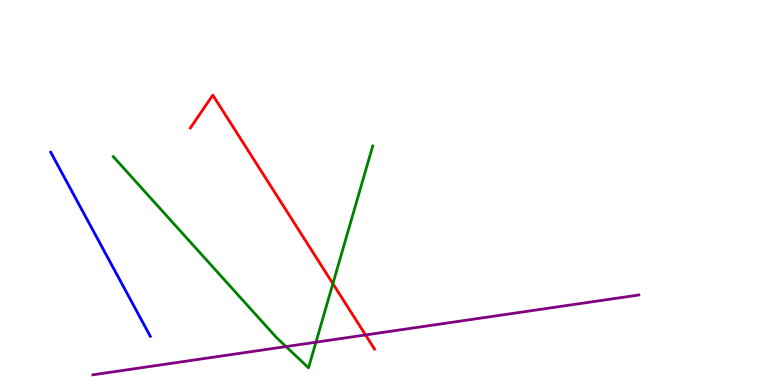[{'lines': ['blue', 'red'], 'intersections': []}, {'lines': ['green', 'red'], 'intersections': [{'x': 4.3, 'y': 2.63}]}, {'lines': ['purple', 'red'], 'intersections': [{'x': 4.72, 'y': 1.3}]}, {'lines': ['blue', 'green'], 'intersections': []}, {'lines': ['blue', 'purple'], 'intersections': []}, {'lines': ['green', 'purple'], 'intersections': [{'x': 3.69, 'y': 0.998}, {'x': 4.08, 'y': 1.11}]}]